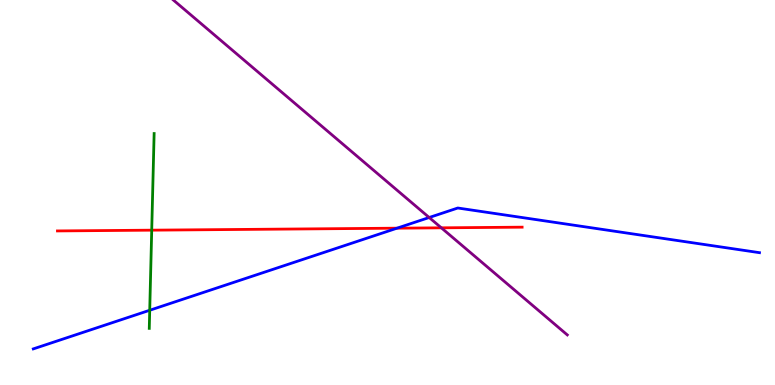[{'lines': ['blue', 'red'], 'intersections': [{'x': 5.12, 'y': 4.07}]}, {'lines': ['green', 'red'], 'intersections': [{'x': 1.96, 'y': 4.02}]}, {'lines': ['purple', 'red'], 'intersections': [{'x': 5.69, 'y': 4.08}]}, {'lines': ['blue', 'green'], 'intersections': [{'x': 1.93, 'y': 1.94}]}, {'lines': ['blue', 'purple'], 'intersections': [{'x': 5.54, 'y': 4.35}]}, {'lines': ['green', 'purple'], 'intersections': []}]